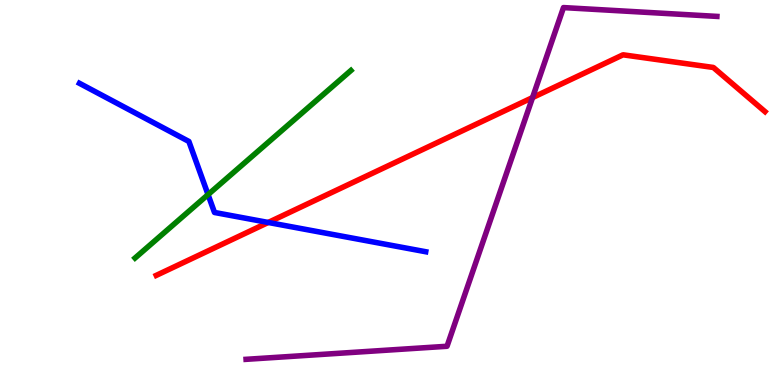[{'lines': ['blue', 'red'], 'intersections': [{'x': 3.46, 'y': 4.22}]}, {'lines': ['green', 'red'], 'intersections': []}, {'lines': ['purple', 'red'], 'intersections': [{'x': 6.87, 'y': 7.47}]}, {'lines': ['blue', 'green'], 'intersections': [{'x': 2.68, 'y': 4.95}]}, {'lines': ['blue', 'purple'], 'intersections': []}, {'lines': ['green', 'purple'], 'intersections': []}]